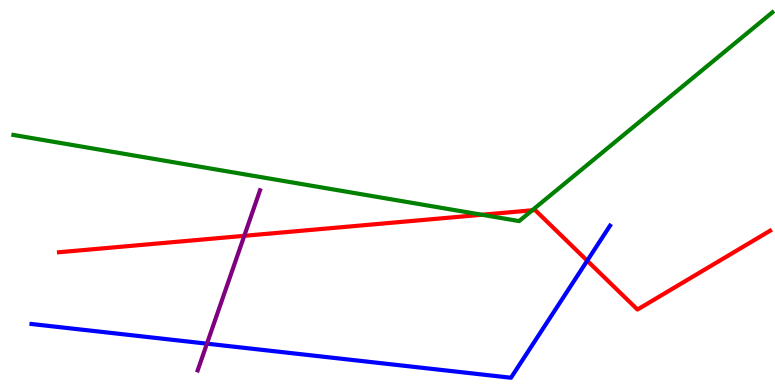[{'lines': ['blue', 'red'], 'intersections': [{'x': 7.58, 'y': 3.23}]}, {'lines': ['green', 'red'], 'intersections': [{'x': 6.22, 'y': 4.42}, {'x': 6.87, 'y': 4.54}]}, {'lines': ['purple', 'red'], 'intersections': [{'x': 3.15, 'y': 3.87}]}, {'lines': ['blue', 'green'], 'intersections': []}, {'lines': ['blue', 'purple'], 'intersections': [{'x': 2.67, 'y': 1.07}]}, {'lines': ['green', 'purple'], 'intersections': []}]